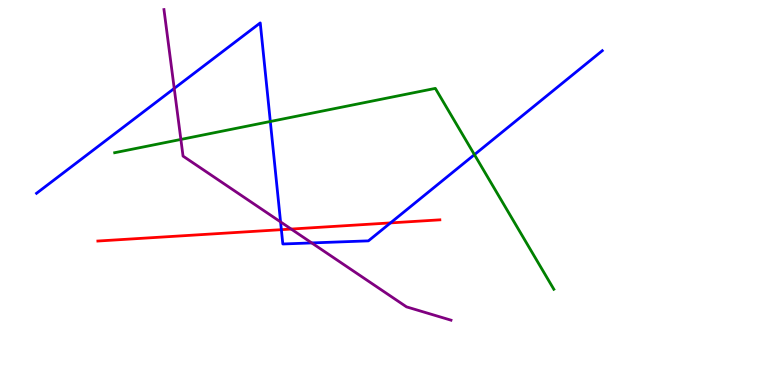[{'lines': ['blue', 'red'], 'intersections': [{'x': 3.63, 'y': 4.03}, {'x': 5.04, 'y': 4.21}]}, {'lines': ['green', 'red'], 'intersections': []}, {'lines': ['purple', 'red'], 'intersections': [{'x': 3.76, 'y': 4.05}]}, {'lines': ['blue', 'green'], 'intersections': [{'x': 3.49, 'y': 6.84}, {'x': 6.12, 'y': 5.98}]}, {'lines': ['blue', 'purple'], 'intersections': [{'x': 2.25, 'y': 7.7}, {'x': 3.62, 'y': 4.24}, {'x': 4.02, 'y': 3.69}]}, {'lines': ['green', 'purple'], 'intersections': [{'x': 2.33, 'y': 6.38}]}]